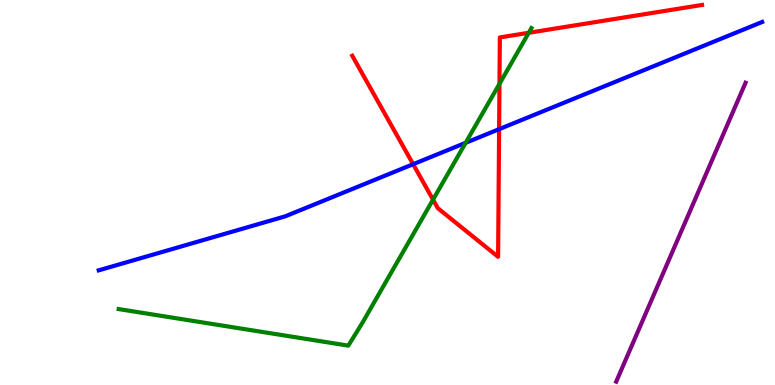[{'lines': ['blue', 'red'], 'intersections': [{'x': 5.33, 'y': 5.73}, {'x': 6.44, 'y': 6.64}]}, {'lines': ['green', 'red'], 'intersections': [{'x': 5.59, 'y': 4.81}, {'x': 6.44, 'y': 7.82}, {'x': 6.82, 'y': 9.15}]}, {'lines': ['purple', 'red'], 'intersections': []}, {'lines': ['blue', 'green'], 'intersections': [{'x': 6.01, 'y': 6.29}]}, {'lines': ['blue', 'purple'], 'intersections': []}, {'lines': ['green', 'purple'], 'intersections': []}]